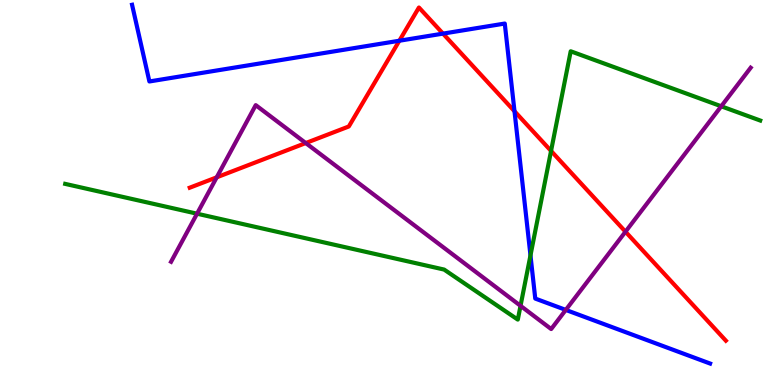[{'lines': ['blue', 'red'], 'intersections': [{'x': 5.15, 'y': 8.94}, {'x': 5.72, 'y': 9.13}, {'x': 6.64, 'y': 7.11}]}, {'lines': ['green', 'red'], 'intersections': [{'x': 7.11, 'y': 6.08}]}, {'lines': ['purple', 'red'], 'intersections': [{'x': 2.8, 'y': 5.39}, {'x': 3.95, 'y': 6.28}, {'x': 8.07, 'y': 3.98}]}, {'lines': ['blue', 'green'], 'intersections': [{'x': 6.84, 'y': 3.37}]}, {'lines': ['blue', 'purple'], 'intersections': [{'x': 7.3, 'y': 1.95}]}, {'lines': ['green', 'purple'], 'intersections': [{'x': 2.54, 'y': 4.45}, {'x': 6.72, 'y': 2.06}, {'x': 9.31, 'y': 7.24}]}]